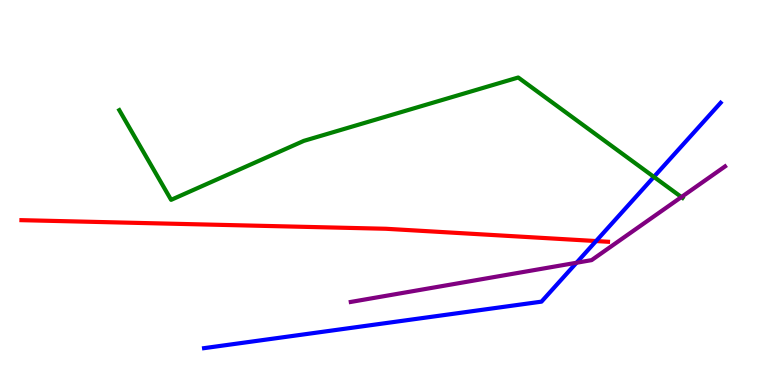[{'lines': ['blue', 'red'], 'intersections': [{'x': 7.69, 'y': 3.74}]}, {'lines': ['green', 'red'], 'intersections': []}, {'lines': ['purple', 'red'], 'intersections': []}, {'lines': ['blue', 'green'], 'intersections': [{'x': 8.44, 'y': 5.41}]}, {'lines': ['blue', 'purple'], 'intersections': [{'x': 7.44, 'y': 3.18}]}, {'lines': ['green', 'purple'], 'intersections': [{'x': 8.79, 'y': 4.88}]}]